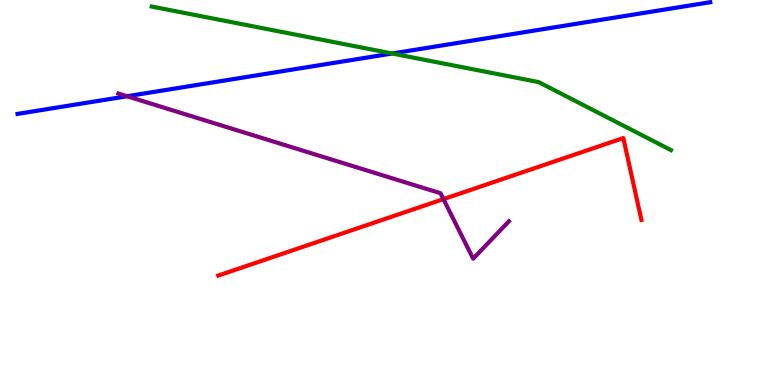[{'lines': ['blue', 'red'], 'intersections': []}, {'lines': ['green', 'red'], 'intersections': []}, {'lines': ['purple', 'red'], 'intersections': [{'x': 5.72, 'y': 4.83}]}, {'lines': ['blue', 'green'], 'intersections': [{'x': 5.06, 'y': 8.61}]}, {'lines': ['blue', 'purple'], 'intersections': [{'x': 1.64, 'y': 7.5}]}, {'lines': ['green', 'purple'], 'intersections': []}]